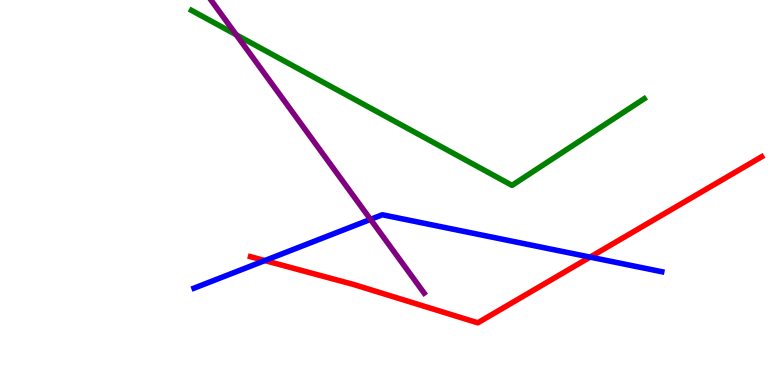[{'lines': ['blue', 'red'], 'intersections': [{'x': 3.42, 'y': 3.23}, {'x': 7.61, 'y': 3.32}]}, {'lines': ['green', 'red'], 'intersections': []}, {'lines': ['purple', 'red'], 'intersections': []}, {'lines': ['blue', 'green'], 'intersections': []}, {'lines': ['blue', 'purple'], 'intersections': [{'x': 4.78, 'y': 4.3}]}, {'lines': ['green', 'purple'], 'intersections': [{'x': 3.05, 'y': 9.1}]}]